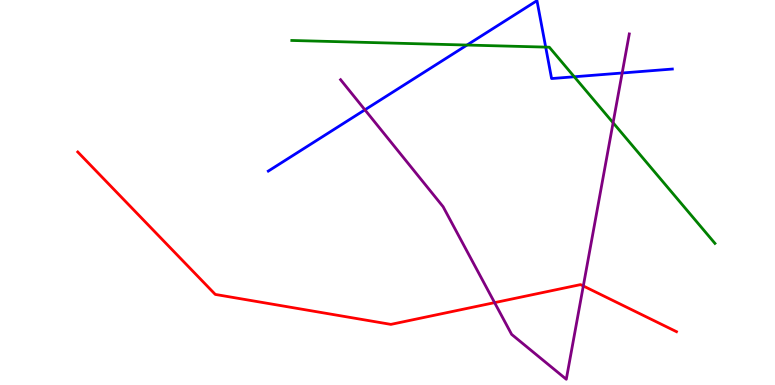[{'lines': ['blue', 'red'], 'intersections': []}, {'lines': ['green', 'red'], 'intersections': []}, {'lines': ['purple', 'red'], 'intersections': [{'x': 6.38, 'y': 2.14}, {'x': 7.53, 'y': 2.57}]}, {'lines': ['blue', 'green'], 'intersections': [{'x': 6.03, 'y': 8.83}, {'x': 7.04, 'y': 8.78}, {'x': 7.41, 'y': 8.01}]}, {'lines': ['blue', 'purple'], 'intersections': [{'x': 4.71, 'y': 7.15}, {'x': 8.03, 'y': 8.1}]}, {'lines': ['green', 'purple'], 'intersections': [{'x': 7.91, 'y': 6.81}]}]